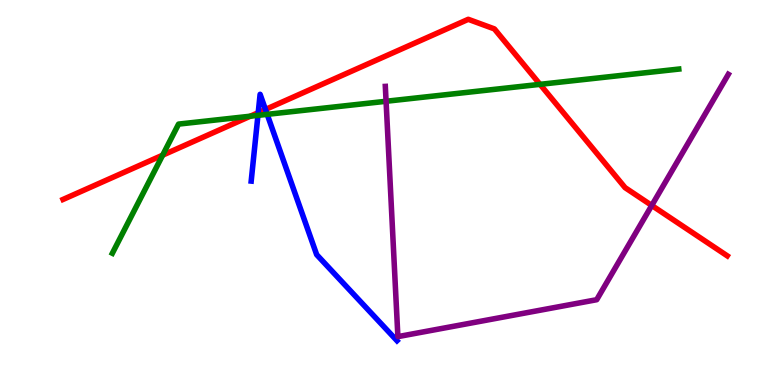[{'lines': ['blue', 'red'], 'intersections': [{'x': 3.33, 'y': 7.07}, {'x': 3.43, 'y': 7.16}]}, {'lines': ['green', 'red'], 'intersections': [{'x': 2.1, 'y': 5.97}, {'x': 3.23, 'y': 6.98}, {'x': 6.97, 'y': 7.81}]}, {'lines': ['purple', 'red'], 'intersections': [{'x': 8.41, 'y': 4.66}]}, {'lines': ['blue', 'green'], 'intersections': [{'x': 3.33, 'y': 7.0}, {'x': 3.45, 'y': 7.03}]}, {'lines': ['blue', 'purple'], 'intersections': []}, {'lines': ['green', 'purple'], 'intersections': [{'x': 4.98, 'y': 7.37}]}]